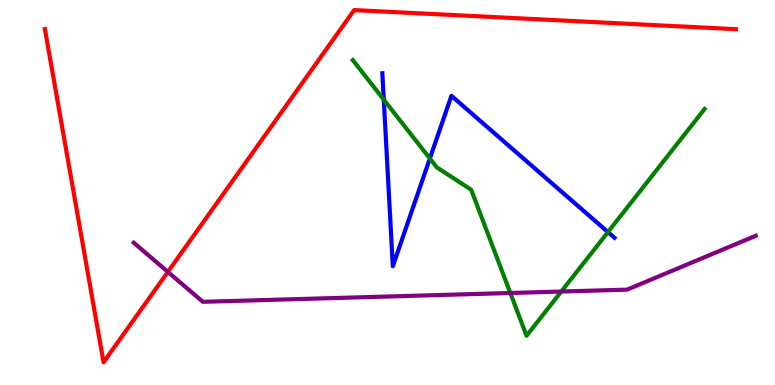[{'lines': ['blue', 'red'], 'intersections': []}, {'lines': ['green', 'red'], 'intersections': []}, {'lines': ['purple', 'red'], 'intersections': [{'x': 2.17, 'y': 2.94}]}, {'lines': ['blue', 'green'], 'intersections': [{'x': 4.95, 'y': 7.41}, {'x': 5.55, 'y': 5.88}, {'x': 7.84, 'y': 3.97}]}, {'lines': ['blue', 'purple'], 'intersections': []}, {'lines': ['green', 'purple'], 'intersections': [{'x': 6.58, 'y': 2.39}, {'x': 7.24, 'y': 2.43}]}]